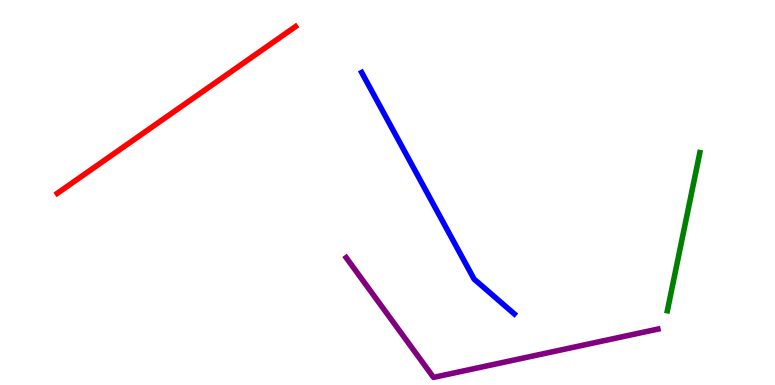[{'lines': ['blue', 'red'], 'intersections': []}, {'lines': ['green', 'red'], 'intersections': []}, {'lines': ['purple', 'red'], 'intersections': []}, {'lines': ['blue', 'green'], 'intersections': []}, {'lines': ['blue', 'purple'], 'intersections': []}, {'lines': ['green', 'purple'], 'intersections': []}]